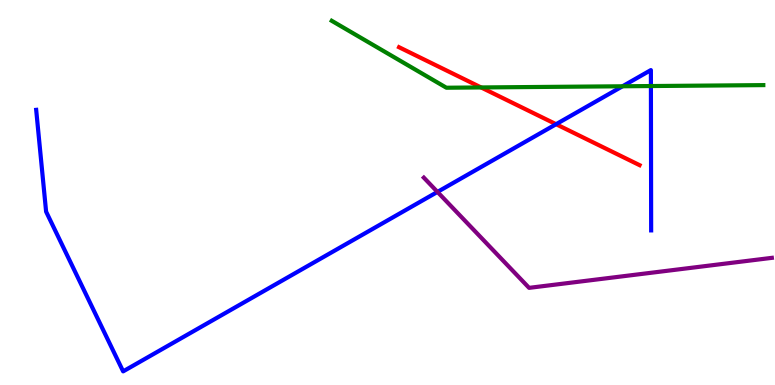[{'lines': ['blue', 'red'], 'intersections': [{'x': 7.18, 'y': 6.77}]}, {'lines': ['green', 'red'], 'intersections': [{'x': 6.21, 'y': 7.73}]}, {'lines': ['purple', 'red'], 'intersections': []}, {'lines': ['blue', 'green'], 'intersections': [{'x': 8.03, 'y': 7.76}, {'x': 8.4, 'y': 7.77}]}, {'lines': ['blue', 'purple'], 'intersections': [{'x': 5.64, 'y': 5.02}]}, {'lines': ['green', 'purple'], 'intersections': []}]